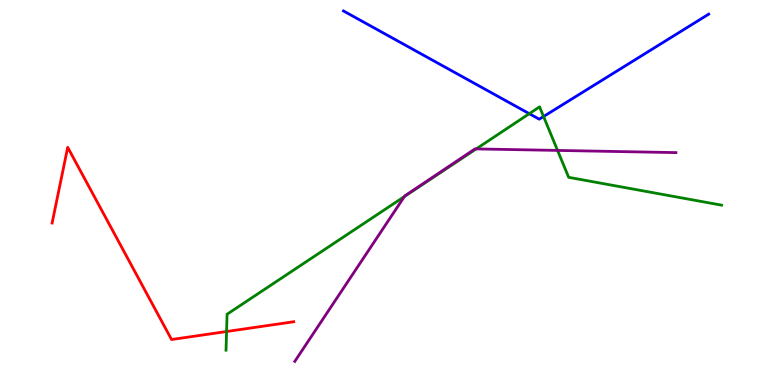[{'lines': ['blue', 'red'], 'intersections': []}, {'lines': ['green', 'red'], 'intersections': [{'x': 2.92, 'y': 1.39}]}, {'lines': ['purple', 'red'], 'intersections': []}, {'lines': ['blue', 'green'], 'intersections': [{'x': 6.83, 'y': 7.05}, {'x': 7.01, 'y': 6.97}]}, {'lines': ['blue', 'purple'], 'intersections': []}, {'lines': ['green', 'purple'], 'intersections': [{'x': 5.22, 'y': 4.89}, {'x': 6.14, 'y': 6.13}, {'x': 7.19, 'y': 6.09}]}]